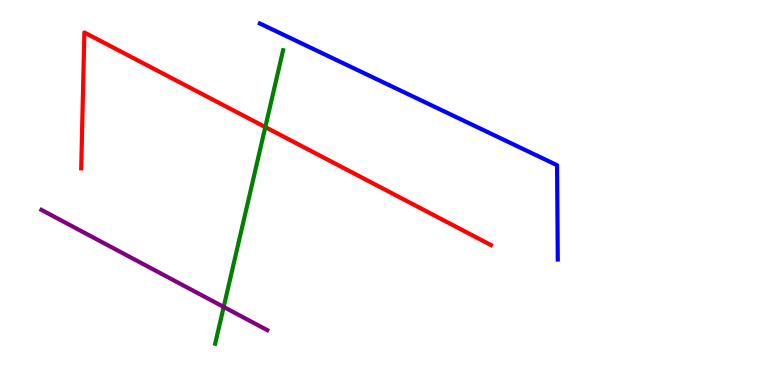[{'lines': ['blue', 'red'], 'intersections': []}, {'lines': ['green', 'red'], 'intersections': [{'x': 3.42, 'y': 6.7}]}, {'lines': ['purple', 'red'], 'intersections': []}, {'lines': ['blue', 'green'], 'intersections': []}, {'lines': ['blue', 'purple'], 'intersections': []}, {'lines': ['green', 'purple'], 'intersections': [{'x': 2.89, 'y': 2.03}]}]